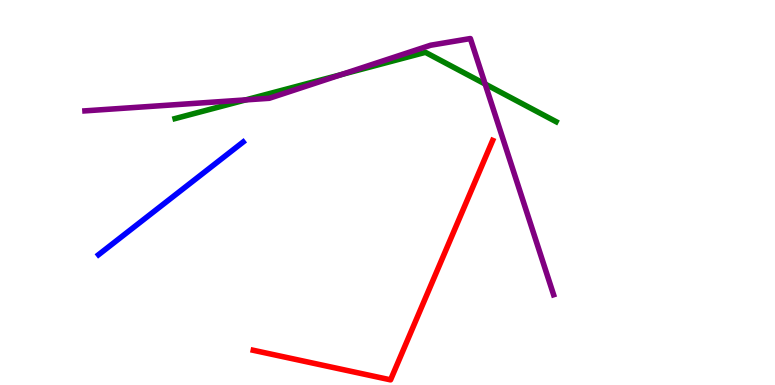[{'lines': ['blue', 'red'], 'intersections': []}, {'lines': ['green', 'red'], 'intersections': []}, {'lines': ['purple', 'red'], 'intersections': []}, {'lines': ['blue', 'green'], 'intersections': []}, {'lines': ['blue', 'purple'], 'intersections': []}, {'lines': ['green', 'purple'], 'intersections': [{'x': 3.17, 'y': 7.41}, {'x': 4.41, 'y': 8.06}, {'x': 6.26, 'y': 7.82}]}]